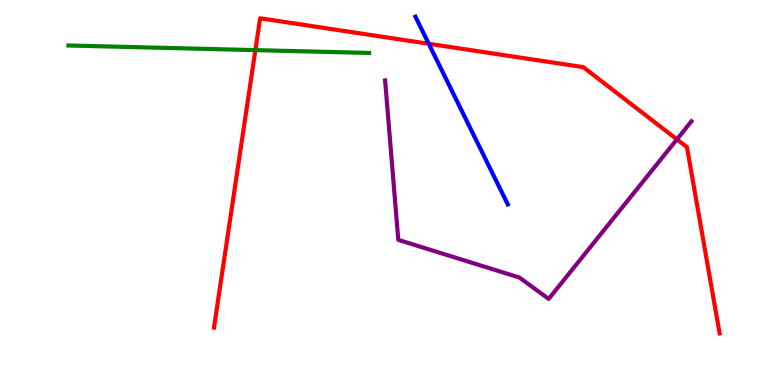[{'lines': ['blue', 'red'], 'intersections': [{'x': 5.53, 'y': 8.86}]}, {'lines': ['green', 'red'], 'intersections': [{'x': 3.3, 'y': 8.7}]}, {'lines': ['purple', 'red'], 'intersections': [{'x': 8.73, 'y': 6.38}]}, {'lines': ['blue', 'green'], 'intersections': []}, {'lines': ['blue', 'purple'], 'intersections': []}, {'lines': ['green', 'purple'], 'intersections': []}]